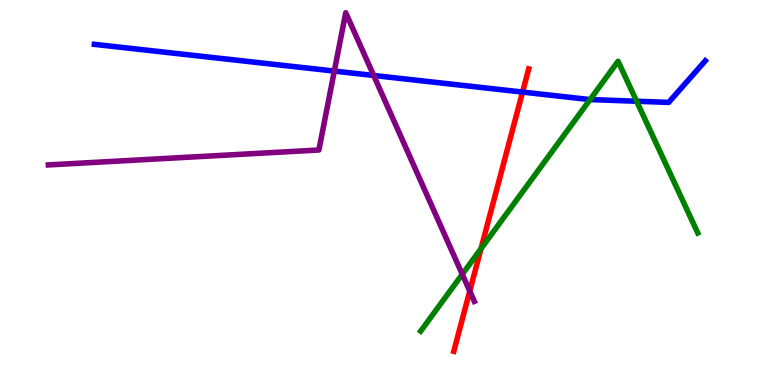[{'lines': ['blue', 'red'], 'intersections': [{'x': 6.74, 'y': 7.61}]}, {'lines': ['green', 'red'], 'intersections': [{'x': 6.21, 'y': 3.54}]}, {'lines': ['purple', 'red'], 'intersections': [{'x': 6.06, 'y': 2.44}]}, {'lines': ['blue', 'green'], 'intersections': [{'x': 7.61, 'y': 7.41}, {'x': 8.21, 'y': 7.37}]}, {'lines': ['blue', 'purple'], 'intersections': [{'x': 4.31, 'y': 8.15}, {'x': 4.82, 'y': 8.04}]}, {'lines': ['green', 'purple'], 'intersections': [{'x': 5.96, 'y': 2.88}]}]